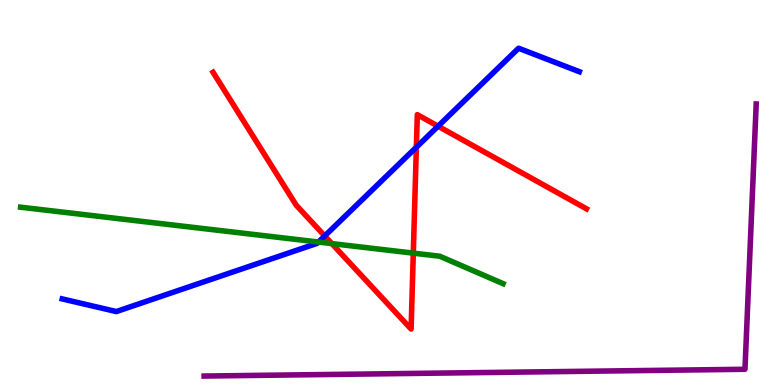[{'lines': ['blue', 'red'], 'intersections': [{'x': 4.19, 'y': 3.87}, {'x': 5.37, 'y': 6.18}, {'x': 5.65, 'y': 6.72}]}, {'lines': ['green', 'red'], 'intersections': [{'x': 4.28, 'y': 3.67}, {'x': 5.33, 'y': 3.42}]}, {'lines': ['purple', 'red'], 'intersections': []}, {'lines': ['blue', 'green'], 'intersections': [{'x': 4.11, 'y': 3.71}]}, {'lines': ['blue', 'purple'], 'intersections': []}, {'lines': ['green', 'purple'], 'intersections': []}]